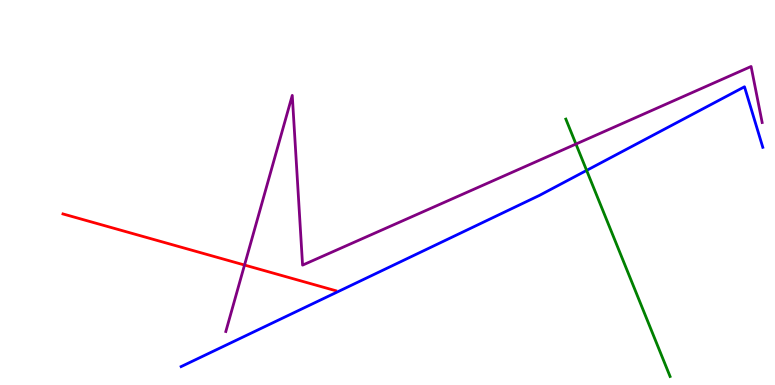[{'lines': ['blue', 'red'], 'intersections': []}, {'lines': ['green', 'red'], 'intersections': []}, {'lines': ['purple', 'red'], 'intersections': [{'x': 3.16, 'y': 3.12}]}, {'lines': ['blue', 'green'], 'intersections': [{'x': 7.57, 'y': 5.57}]}, {'lines': ['blue', 'purple'], 'intersections': []}, {'lines': ['green', 'purple'], 'intersections': [{'x': 7.43, 'y': 6.26}]}]